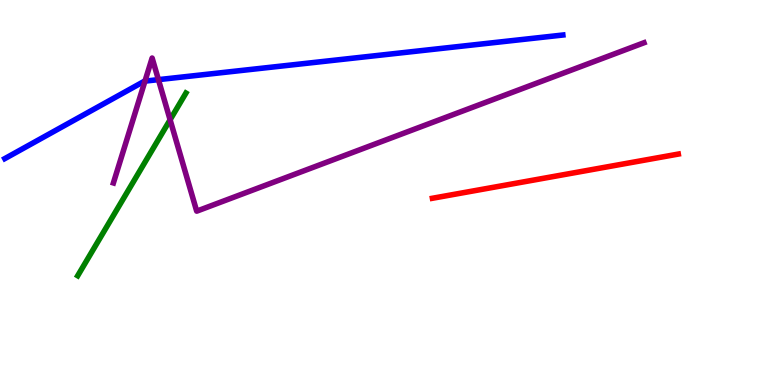[{'lines': ['blue', 'red'], 'intersections': []}, {'lines': ['green', 'red'], 'intersections': []}, {'lines': ['purple', 'red'], 'intersections': []}, {'lines': ['blue', 'green'], 'intersections': []}, {'lines': ['blue', 'purple'], 'intersections': [{'x': 1.87, 'y': 7.89}, {'x': 2.04, 'y': 7.93}]}, {'lines': ['green', 'purple'], 'intersections': [{'x': 2.19, 'y': 6.89}]}]